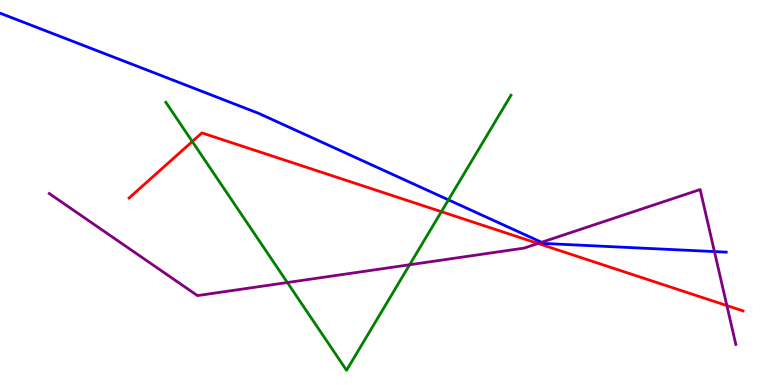[{'lines': ['blue', 'red'], 'intersections': []}, {'lines': ['green', 'red'], 'intersections': [{'x': 2.48, 'y': 6.32}, {'x': 5.7, 'y': 4.5}]}, {'lines': ['purple', 'red'], 'intersections': [{'x': 6.94, 'y': 3.68}, {'x': 9.38, 'y': 2.06}]}, {'lines': ['blue', 'green'], 'intersections': [{'x': 5.79, 'y': 4.81}]}, {'lines': ['blue', 'purple'], 'intersections': [{'x': 6.99, 'y': 3.71}, {'x': 9.22, 'y': 3.47}]}, {'lines': ['green', 'purple'], 'intersections': [{'x': 3.71, 'y': 2.66}, {'x': 5.29, 'y': 3.12}]}]